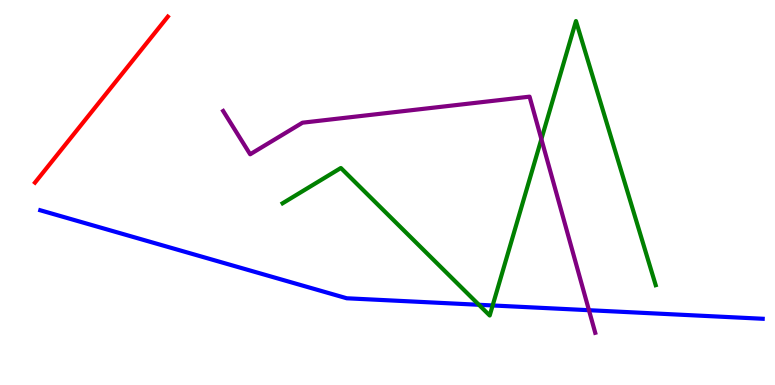[{'lines': ['blue', 'red'], 'intersections': []}, {'lines': ['green', 'red'], 'intersections': []}, {'lines': ['purple', 'red'], 'intersections': []}, {'lines': ['blue', 'green'], 'intersections': [{'x': 6.18, 'y': 2.08}, {'x': 6.36, 'y': 2.07}]}, {'lines': ['blue', 'purple'], 'intersections': [{'x': 7.6, 'y': 1.94}]}, {'lines': ['green', 'purple'], 'intersections': [{'x': 6.99, 'y': 6.39}]}]